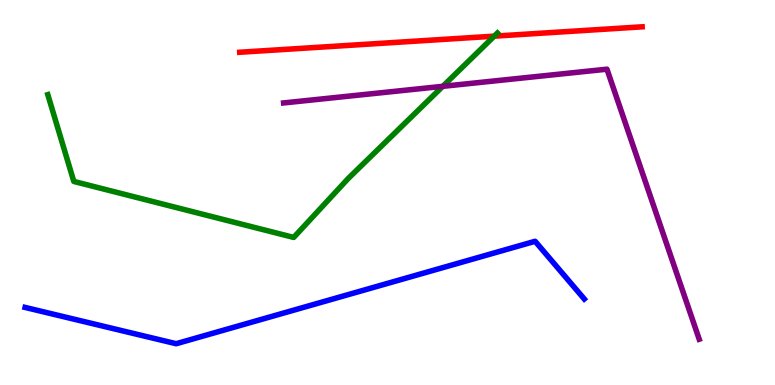[{'lines': ['blue', 'red'], 'intersections': []}, {'lines': ['green', 'red'], 'intersections': [{'x': 6.38, 'y': 9.06}]}, {'lines': ['purple', 'red'], 'intersections': []}, {'lines': ['blue', 'green'], 'intersections': []}, {'lines': ['blue', 'purple'], 'intersections': []}, {'lines': ['green', 'purple'], 'intersections': [{'x': 5.71, 'y': 7.76}]}]